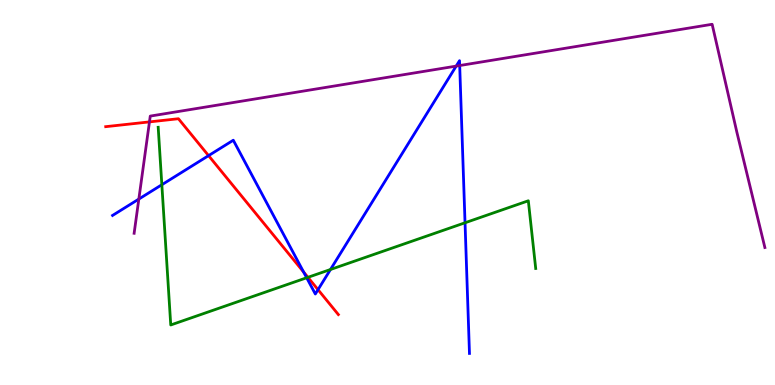[{'lines': ['blue', 'red'], 'intersections': [{'x': 2.69, 'y': 5.96}, {'x': 3.92, 'y': 2.93}, {'x': 4.1, 'y': 2.48}]}, {'lines': ['green', 'red'], 'intersections': [{'x': 3.97, 'y': 2.8}]}, {'lines': ['purple', 'red'], 'intersections': [{'x': 1.93, 'y': 6.83}]}, {'lines': ['blue', 'green'], 'intersections': [{'x': 2.09, 'y': 5.2}, {'x': 3.96, 'y': 2.79}, {'x': 4.26, 'y': 3.0}, {'x': 6.0, 'y': 4.21}]}, {'lines': ['blue', 'purple'], 'intersections': [{'x': 1.79, 'y': 4.83}, {'x': 5.89, 'y': 8.28}, {'x': 5.93, 'y': 8.3}]}, {'lines': ['green', 'purple'], 'intersections': []}]